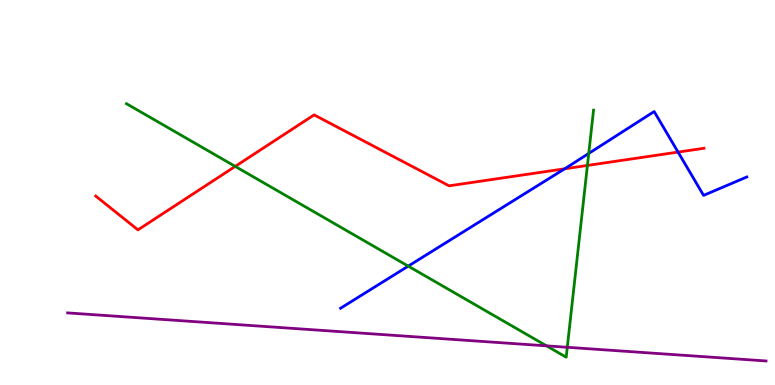[{'lines': ['blue', 'red'], 'intersections': [{'x': 7.29, 'y': 5.62}, {'x': 8.75, 'y': 6.05}]}, {'lines': ['green', 'red'], 'intersections': [{'x': 3.04, 'y': 5.68}, {'x': 7.58, 'y': 5.7}]}, {'lines': ['purple', 'red'], 'intersections': []}, {'lines': ['blue', 'green'], 'intersections': [{'x': 5.27, 'y': 3.09}, {'x': 7.6, 'y': 6.01}]}, {'lines': ['blue', 'purple'], 'intersections': []}, {'lines': ['green', 'purple'], 'intersections': [{'x': 7.05, 'y': 1.02}, {'x': 7.32, 'y': 0.98}]}]